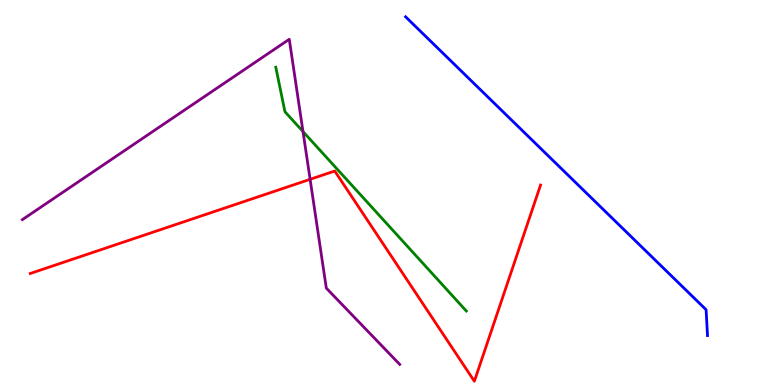[{'lines': ['blue', 'red'], 'intersections': []}, {'lines': ['green', 'red'], 'intersections': []}, {'lines': ['purple', 'red'], 'intersections': [{'x': 4.0, 'y': 5.34}]}, {'lines': ['blue', 'green'], 'intersections': []}, {'lines': ['blue', 'purple'], 'intersections': []}, {'lines': ['green', 'purple'], 'intersections': [{'x': 3.91, 'y': 6.58}]}]